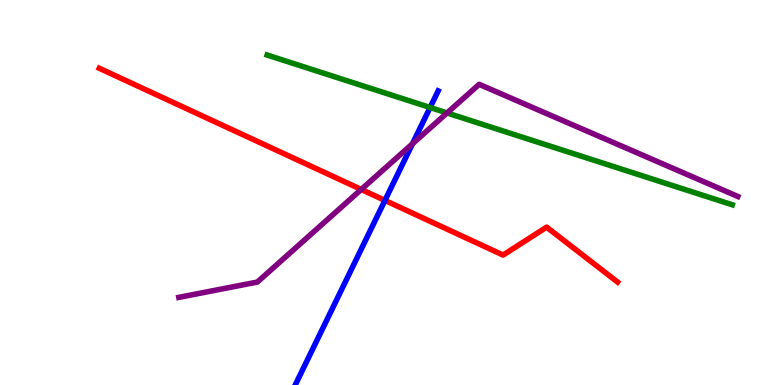[{'lines': ['blue', 'red'], 'intersections': [{'x': 4.97, 'y': 4.79}]}, {'lines': ['green', 'red'], 'intersections': []}, {'lines': ['purple', 'red'], 'intersections': [{'x': 4.66, 'y': 5.08}]}, {'lines': ['blue', 'green'], 'intersections': [{'x': 5.55, 'y': 7.21}]}, {'lines': ['blue', 'purple'], 'intersections': [{'x': 5.32, 'y': 6.27}]}, {'lines': ['green', 'purple'], 'intersections': [{'x': 5.77, 'y': 7.07}]}]